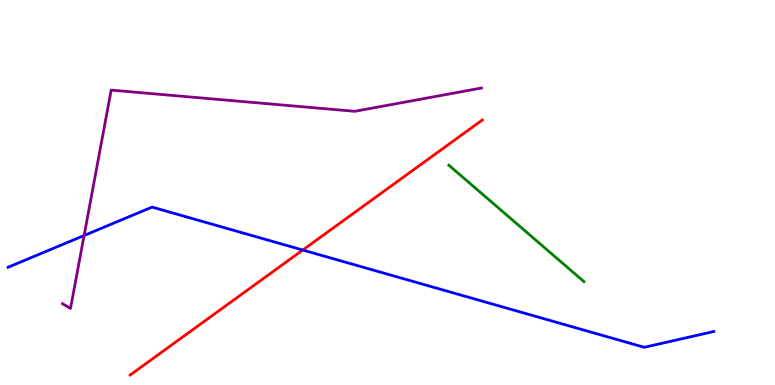[{'lines': ['blue', 'red'], 'intersections': [{'x': 3.91, 'y': 3.51}]}, {'lines': ['green', 'red'], 'intersections': []}, {'lines': ['purple', 'red'], 'intersections': []}, {'lines': ['blue', 'green'], 'intersections': []}, {'lines': ['blue', 'purple'], 'intersections': [{'x': 1.09, 'y': 3.88}]}, {'lines': ['green', 'purple'], 'intersections': []}]